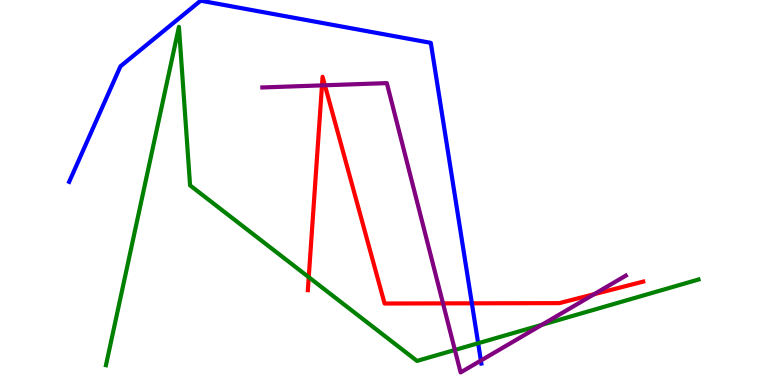[{'lines': ['blue', 'red'], 'intersections': [{'x': 6.09, 'y': 2.12}]}, {'lines': ['green', 'red'], 'intersections': [{'x': 3.98, 'y': 2.8}]}, {'lines': ['purple', 'red'], 'intersections': [{'x': 4.15, 'y': 7.78}, {'x': 4.19, 'y': 7.79}, {'x': 5.72, 'y': 2.12}, {'x': 7.67, 'y': 2.36}]}, {'lines': ['blue', 'green'], 'intersections': [{'x': 6.17, 'y': 1.08}]}, {'lines': ['blue', 'purple'], 'intersections': [{'x': 6.2, 'y': 0.635}]}, {'lines': ['green', 'purple'], 'intersections': [{'x': 5.87, 'y': 0.91}, {'x': 6.99, 'y': 1.56}]}]